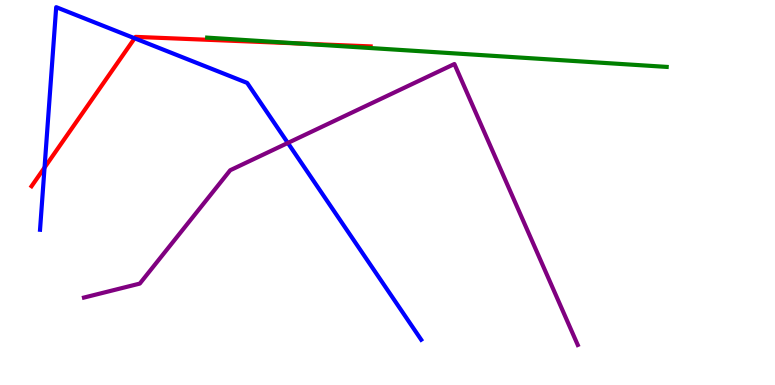[{'lines': ['blue', 'red'], 'intersections': [{'x': 0.575, 'y': 5.65}, {'x': 1.74, 'y': 9.01}]}, {'lines': ['green', 'red'], 'intersections': [{'x': 3.87, 'y': 8.87}]}, {'lines': ['purple', 'red'], 'intersections': []}, {'lines': ['blue', 'green'], 'intersections': []}, {'lines': ['blue', 'purple'], 'intersections': [{'x': 3.71, 'y': 6.29}]}, {'lines': ['green', 'purple'], 'intersections': []}]